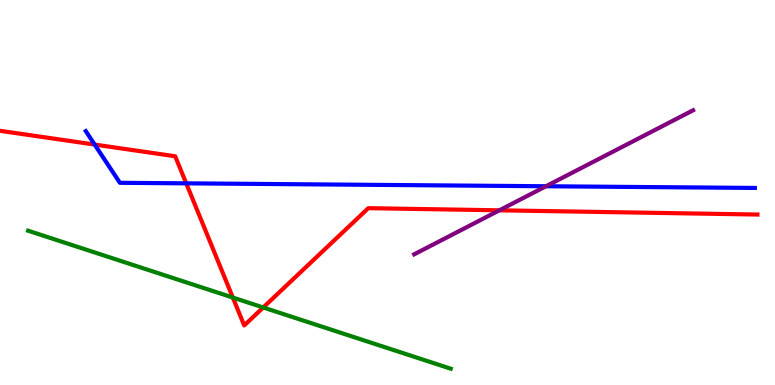[{'lines': ['blue', 'red'], 'intersections': [{'x': 1.22, 'y': 6.25}, {'x': 2.4, 'y': 5.24}]}, {'lines': ['green', 'red'], 'intersections': [{'x': 3.0, 'y': 2.27}, {'x': 3.4, 'y': 2.01}]}, {'lines': ['purple', 'red'], 'intersections': [{'x': 6.44, 'y': 4.54}]}, {'lines': ['blue', 'green'], 'intersections': []}, {'lines': ['blue', 'purple'], 'intersections': [{'x': 7.05, 'y': 5.16}]}, {'lines': ['green', 'purple'], 'intersections': []}]